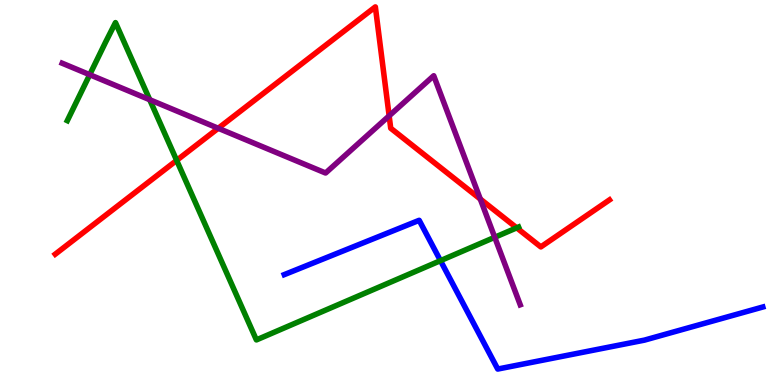[{'lines': ['blue', 'red'], 'intersections': []}, {'lines': ['green', 'red'], 'intersections': [{'x': 2.28, 'y': 5.83}, {'x': 6.67, 'y': 4.08}]}, {'lines': ['purple', 'red'], 'intersections': [{'x': 2.82, 'y': 6.67}, {'x': 5.02, 'y': 6.99}, {'x': 6.2, 'y': 4.83}]}, {'lines': ['blue', 'green'], 'intersections': [{'x': 5.68, 'y': 3.23}]}, {'lines': ['blue', 'purple'], 'intersections': []}, {'lines': ['green', 'purple'], 'intersections': [{'x': 1.16, 'y': 8.06}, {'x': 1.93, 'y': 7.41}, {'x': 6.38, 'y': 3.84}]}]